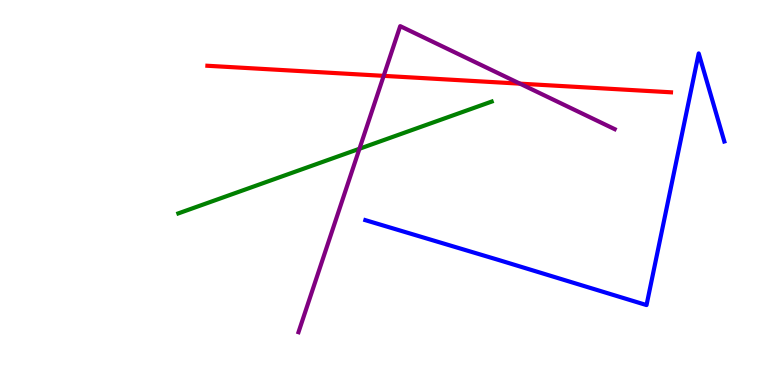[{'lines': ['blue', 'red'], 'intersections': []}, {'lines': ['green', 'red'], 'intersections': []}, {'lines': ['purple', 'red'], 'intersections': [{'x': 4.95, 'y': 8.03}, {'x': 6.71, 'y': 7.83}]}, {'lines': ['blue', 'green'], 'intersections': []}, {'lines': ['blue', 'purple'], 'intersections': []}, {'lines': ['green', 'purple'], 'intersections': [{'x': 4.64, 'y': 6.14}]}]